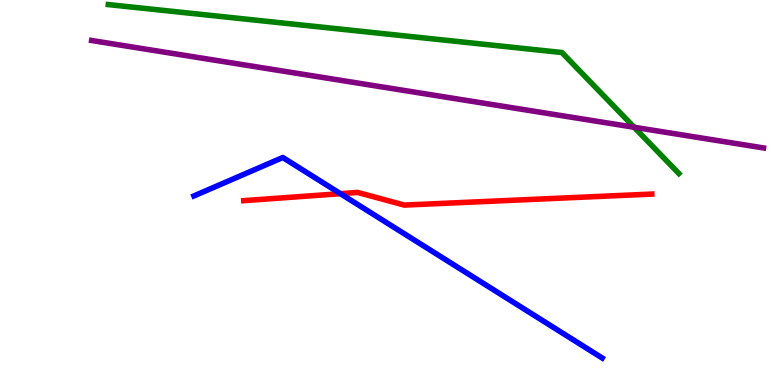[{'lines': ['blue', 'red'], 'intersections': [{'x': 4.39, 'y': 4.97}]}, {'lines': ['green', 'red'], 'intersections': []}, {'lines': ['purple', 'red'], 'intersections': []}, {'lines': ['blue', 'green'], 'intersections': []}, {'lines': ['blue', 'purple'], 'intersections': []}, {'lines': ['green', 'purple'], 'intersections': [{'x': 8.18, 'y': 6.69}]}]